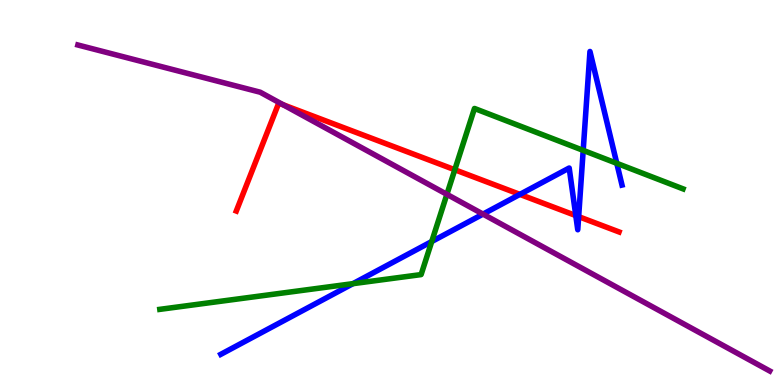[{'lines': ['blue', 'red'], 'intersections': [{'x': 6.71, 'y': 4.95}, {'x': 7.43, 'y': 4.4}, {'x': 7.47, 'y': 4.37}]}, {'lines': ['green', 'red'], 'intersections': [{'x': 5.87, 'y': 5.59}]}, {'lines': ['purple', 'red'], 'intersections': [{'x': 3.65, 'y': 7.28}]}, {'lines': ['blue', 'green'], 'intersections': [{'x': 4.55, 'y': 2.63}, {'x': 5.57, 'y': 3.73}, {'x': 7.53, 'y': 6.09}, {'x': 7.96, 'y': 5.76}]}, {'lines': ['blue', 'purple'], 'intersections': [{'x': 6.23, 'y': 4.44}]}, {'lines': ['green', 'purple'], 'intersections': [{'x': 5.77, 'y': 4.95}]}]